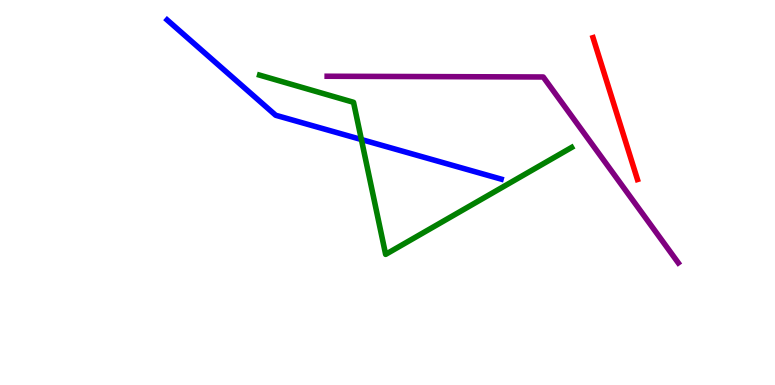[{'lines': ['blue', 'red'], 'intersections': []}, {'lines': ['green', 'red'], 'intersections': []}, {'lines': ['purple', 'red'], 'intersections': []}, {'lines': ['blue', 'green'], 'intersections': [{'x': 4.66, 'y': 6.38}]}, {'lines': ['blue', 'purple'], 'intersections': []}, {'lines': ['green', 'purple'], 'intersections': []}]